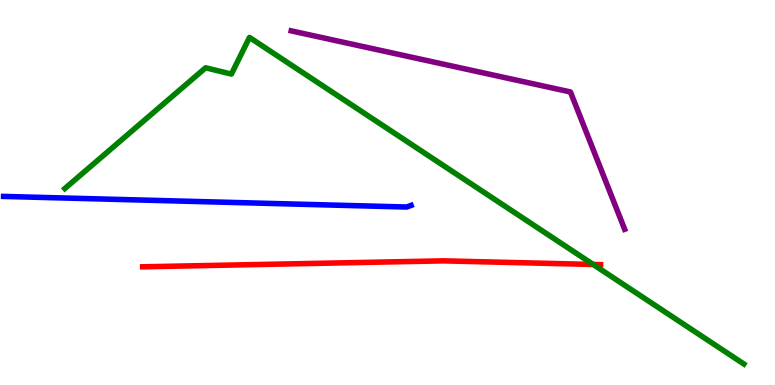[{'lines': ['blue', 'red'], 'intersections': []}, {'lines': ['green', 'red'], 'intersections': [{'x': 7.65, 'y': 3.13}]}, {'lines': ['purple', 'red'], 'intersections': []}, {'lines': ['blue', 'green'], 'intersections': []}, {'lines': ['blue', 'purple'], 'intersections': []}, {'lines': ['green', 'purple'], 'intersections': []}]